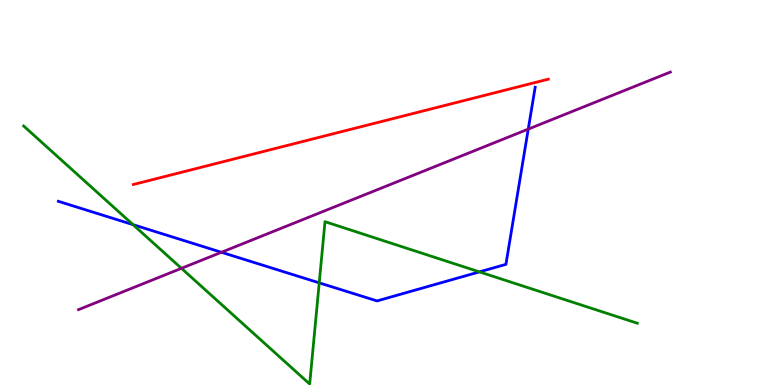[{'lines': ['blue', 'red'], 'intersections': []}, {'lines': ['green', 'red'], 'intersections': []}, {'lines': ['purple', 'red'], 'intersections': []}, {'lines': ['blue', 'green'], 'intersections': [{'x': 1.72, 'y': 4.17}, {'x': 4.12, 'y': 2.65}, {'x': 6.19, 'y': 2.94}]}, {'lines': ['blue', 'purple'], 'intersections': [{'x': 2.86, 'y': 3.45}, {'x': 6.82, 'y': 6.65}]}, {'lines': ['green', 'purple'], 'intersections': [{'x': 2.34, 'y': 3.03}]}]